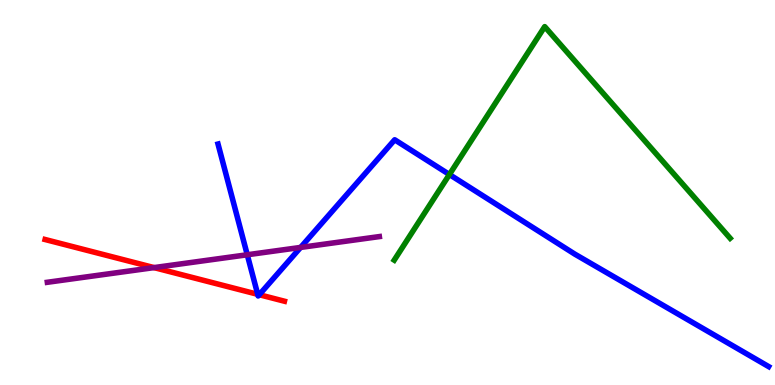[{'lines': ['blue', 'red'], 'intersections': [{'x': 3.33, 'y': 2.36}, {'x': 3.35, 'y': 2.34}]}, {'lines': ['green', 'red'], 'intersections': []}, {'lines': ['purple', 'red'], 'intersections': [{'x': 1.99, 'y': 3.05}]}, {'lines': ['blue', 'green'], 'intersections': [{'x': 5.8, 'y': 5.47}]}, {'lines': ['blue', 'purple'], 'intersections': [{'x': 3.19, 'y': 3.38}, {'x': 3.88, 'y': 3.57}]}, {'lines': ['green', 'purple'], 'intersections': []}]